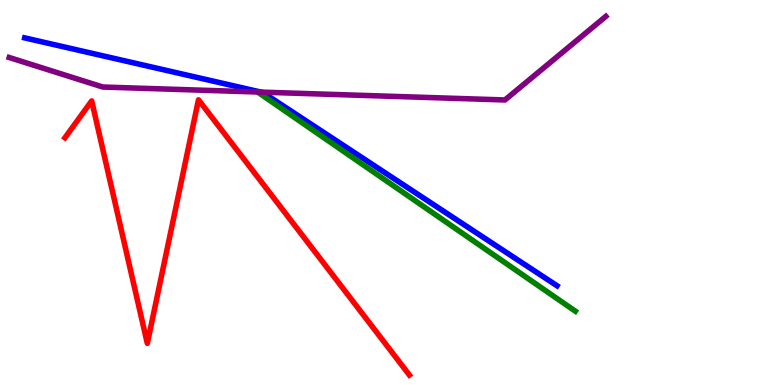[{'lines': ['blue', 'red'], 'intersections': []}, {'lines': ['green', 'red'], 'intersections': []}, {'lines': ['purple', 'red'], 'intersections': []}, {'lines': ['blue', 'green'], 'intersections': []}, {'lines': ['blue', 'purple'], 'intersections': [{'x': 3.37, 'y': 7.61}]}, {'lines': ['green', 'purple'], 'intersections': []}]